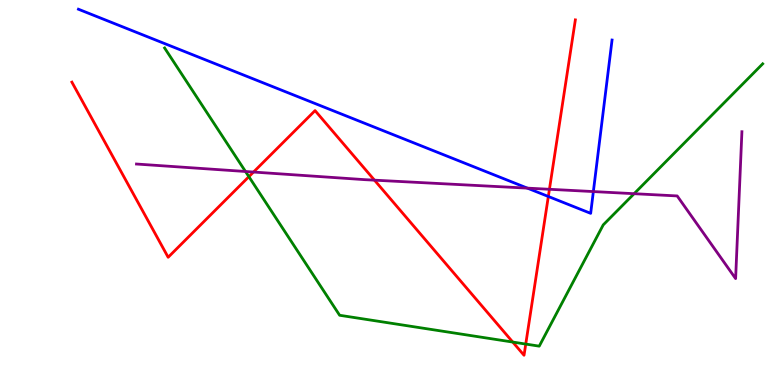[{'lines': ['blue', 'red'], 'intersections': [{'x': 7.08, 'y': 4.9}]}, {'lines': ['green', 'red'], 'intersections': [{'x': 3.21, 'y': 5.41}, {'x': 6.62, 'y': 1.12}, {'x': 6.78, 'y': 1.06}]}, {'lines': ['purple', 'red'], 'intersections': [{'x': 3.27, 'y': 5.53}, {'x': 4.83, 'y': 5.32}, {'x': 7.09, 'y': 5.08}]}, {'lines': ['blue', 'green'], 'intersections': []}, {'lines': ['blue', 'purple'], 'intersections': [{'x': 6.81, 'y': 5.11}, {'x': 7.66, 'y': 5.02}]}, {'lines': ['green', 'purple'], 'intersections': [{'x': 3.17, 'y': 5.55}, {'x': 8.18, 'y': 4.97}]}]